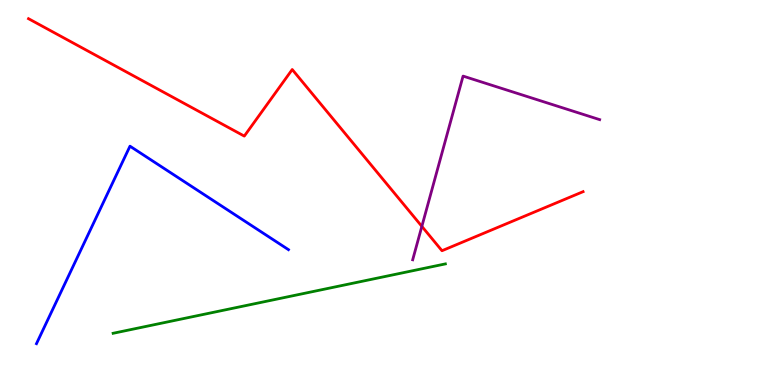[{'lines': ['blue', 'red'], 'intersections': []}, {'lines': ['green', 'red'], 'intersections': []}, {'lines': ['purple', 'red'], 'intersections': [{'x': 5.44, 'y': 4.12}]}, {'lines': ['blue', 'green'], 'intersections': []}, {'lines': ['blue', 'purple'], 'intersections': []}, {'lines': ['green', 'purple'], 'intersections': []}]